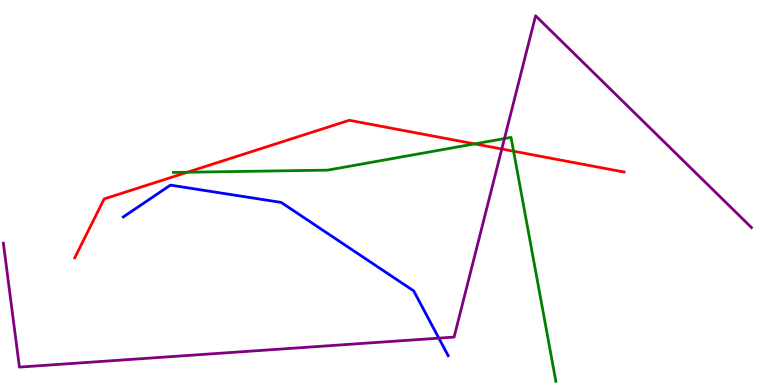[{'lines': ['blue', 'red'], 'intersections': []}, {'lines': ['green', 'red'], 'intersections': [{'x': 2.42, 'y': 5.53}, {'x': 6.12, 'y': 6.26}, {'x': 6.63, 'y': 6.07}]}, {'lines': ['purple', 'red'], 'intersections': [{'x': 6.47, 'y': 6.13}]}, {'lines': ['blue', 'green'], 'intersections': []}, {'lines': ['blue', 'purple'], 'intersections': [{'x': 5.66, 'y': 1.22}]}, {'lines': ['green', 'purple'], 'intersections': [{'x': 6.51, 'y': 6.4}]}]